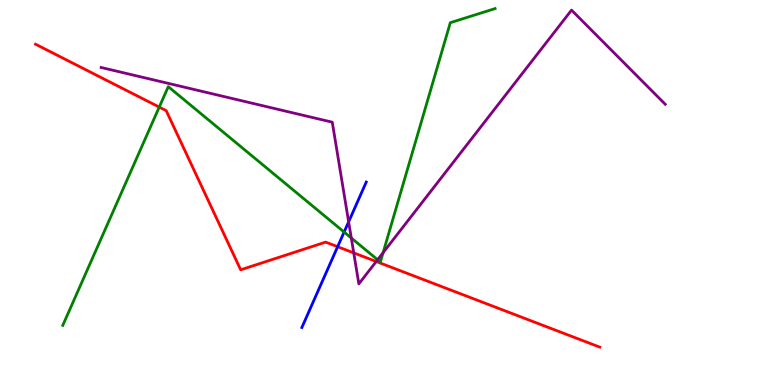[{'lines': ['blue', 'red'], 'intersections': [{'x': 4.36, 'y': 3.59}]}, {'lines': ['green', 'red'], 'intersections': [{'x': 2.05, 'y': 7.22}]}, {'lines': ['purple', 'red'], 'intersections': [{'x': 4.56, 'y': 3.43}, {'x': 4.85, 'y': 3.21}]}, {'lines': ['blue', 'green'], 'intersections': [{'x': 4.44, 'y': 3.97}]}, {'lines': ['blue', 'purple'], 'intersections': [{'x': 4.5, 'y': 4.24}]}, {'lines': ['green', 'purple'], 'intersections': [{'x': 4.53, 'y': 3.82}, {'x': 4.87, 'y': 3.25}, {'x': 4.94, 'y': 3.44}]}]